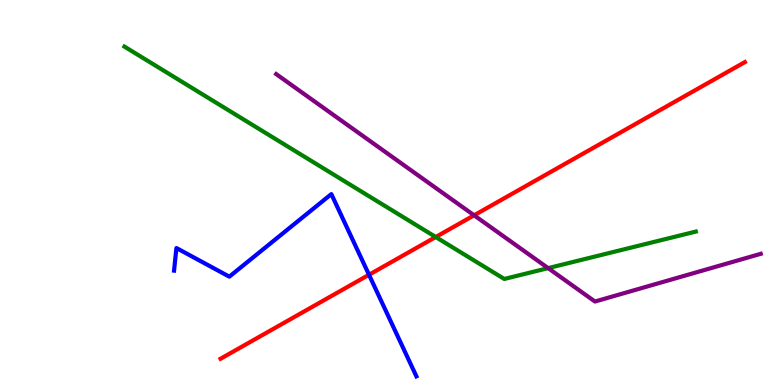[{'lines': ['blue', 'red'], 'intersections': [{'x': 4.76, 'y': 2.86}]}, {'lines': ['green', 'red'], 'intersections': [{'x': 5.62, 'y': 3.84}]}, {'lines': ['purple', 'red'], 'intersections': [{'x': 6.12, 'y': 4.41}]}, {'lines': ['blue', 'green'], 'intersections': []}, {'lines': ['blue', 'purple'], 'intersections': []}, {'lines': ['green', 'purple'], 'intersections': [{'x': 7.07, 'y': 3.04}]}]